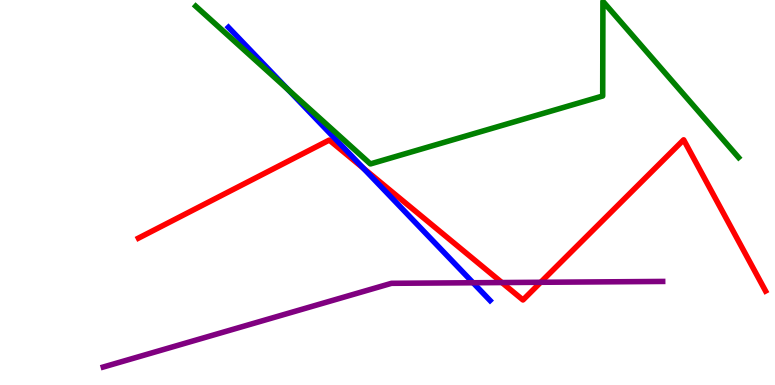[{'lines': ['blue', 'red'], 'intersections': [{'x': 4.69, 'y': 5.63}]}, {'lines': ['green', 'red'], 'intersections': []}, {'lines': ['purple', 'red'], 'intersections': [{'x': 6.48, 'y': 2.66}, {'x': 6.98, 'y': 2.67}]}, {'lines': ['blue', 'green'], 'intersections': [{'x': 3.72, 'y': 7.67}]}, {'lines': ['blue', 'purple'], 'intersections': [{'x': 6.1, 'y': 2.66}]}, {'lines': ['green', 'purple'], 'intersections': []}]